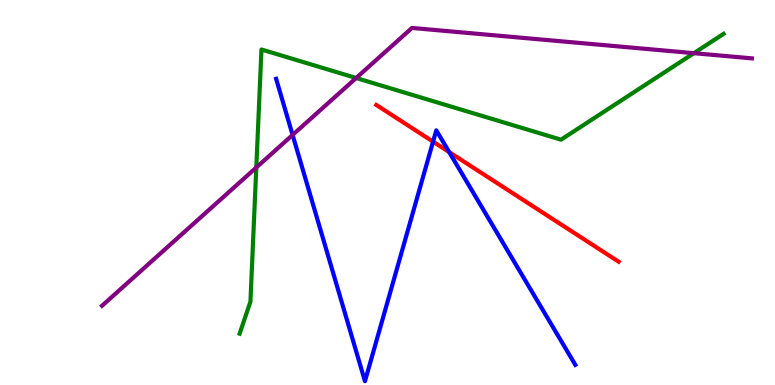[{'lines': ['blue', 'red'], 'intersections': [{'x': 5.59, 'y': 6.32}, {'x': 5.8, 'y': 6.05}]}, {'lines': ['green', 'red'], 'intersections': []}, {'lines': ['purple', 'red'], 'intersections': []}, {'lines': ['blue', 'green'], 'intersections': []}, {'lines': ['blue', 'purple'], 'intersections': [{'x': 3.78, 'y': 6.49}]}, {'lines': ['green', 'purple'], 'intersections': [{'x': 3.31, 'y': 5.65}, {'x': 4.6, 'y': 7.97}, {'x': 8.95, 'y': 8.62}]}]